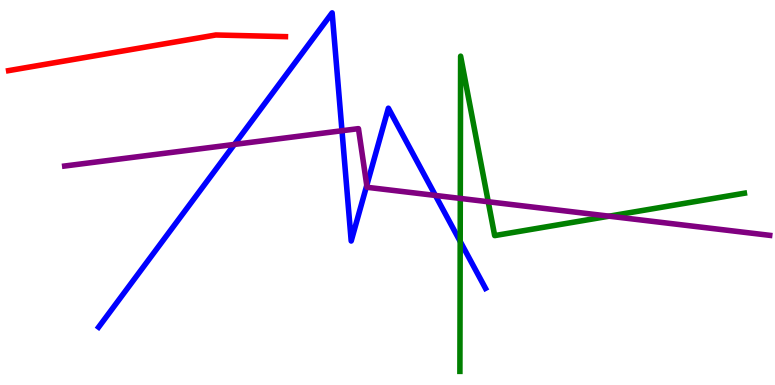[{'lines': ['blue', 'red'], 'intersections': []}, {'lines': ['green', 'red'], 'intersections': []}, {'lines': ['purple', 'red'], 'intersections': []}, {'lines': ['blue', 'green'], 'intersections': [{'x': 5.94, 'y': 3.73}]}, {'lines': ['blue', 'purple'], 'intersections': [{'x': 3.02, 'y': 6.25}, {'x': 4.41, 'y': 6.6}, {'x': 4.73, 'y': 5.18}, {'x': 5.62, 'y': 4.92}]}, {'lines': ['green', 'purple'], 'intersections': [{'x': 5.94, 'y': 4.85}, {'x': 6.3, 'y': 4.76}, {'x': 7.86, 'y': 4.39}]}]